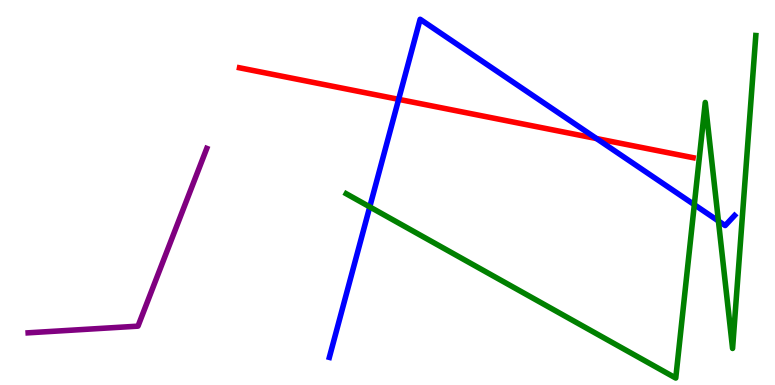[{'lines': ['blue', 'red'], 'intersections': [{'x': 5.14, 'y': 7.42}, {'x': 7.7, 'y': 6.4}]}, {'lines': ['green', 'red'], 'intersections': []}, {'lines': ['purple', 'red'], 'intersections': []}, {'lines': ['blue', 'green'], 'intersections': [{'x': 4.77, 'y': 4.63}, {'x': 8.96, 'y': 4.68}, {'x': 9.27, 'y': 4.26}]}, {'lines': ['blue', 'purple'], 'intersections': []}, {'lines': ['green', 'purple'], 'intersections': []}]